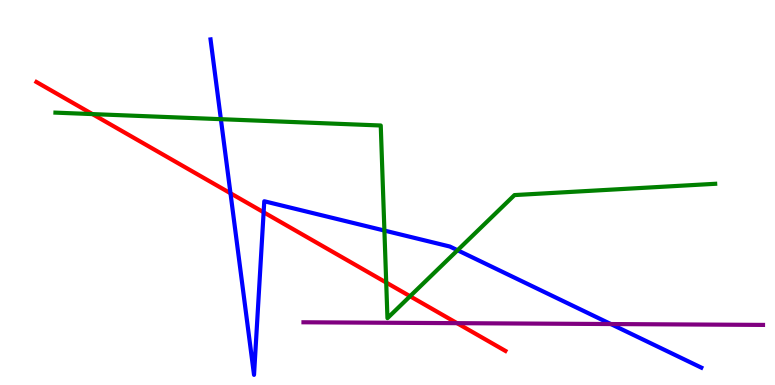[{'lines': ['blue', 'red'], 'intersections': [{'x': 2.97, 'y': 4.98}, {'x': 3.4, 'y': 4.49}]}, {'lines': ['green', 'red'], 'intersections': [{'x': 1.19, 'y': 7.04}, {'x': 4.98, 'y': 2.66}, {'x': 5.29, 'y': 2.31}]}, {'lines': ['purple', 'red'], 'intersections': [{'x': 5.9, 'y': 1.61}]}, {'lines': ['blue', 'green'], 'intersections': [{'x': 2.85, 'y': 6.9}, {'x': 4.96, 'y': 4.01}, {'x': 5.9, 'y': 3.5}]}, {'lines': ['blue', 'purple'], 'intersections': [{'x': 7.88, 'y': 1.58}]}, {'lines': ['green', 'purple'], 'intersections': []}]